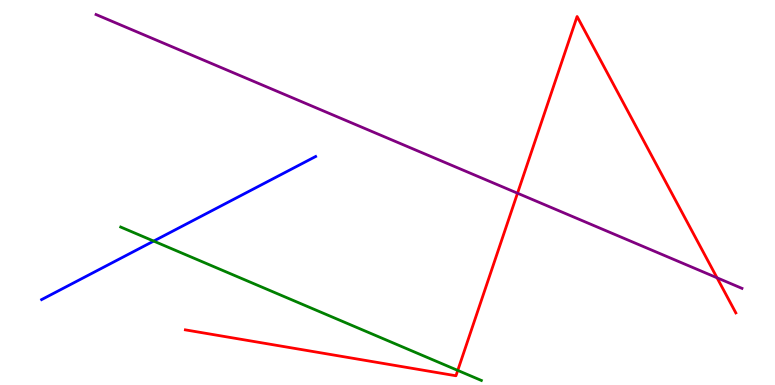[{'lines': ['blue', 'red'], 'intersections': []}, {'lines': ['green', 'red'], 'intersections': [{'x': 5.91, 'y': 0.379}]}, {'lines': ['purple', 'red'], 'intersections': [{'x': 6.68, 'y': 4.98}, {'x': 9.25, 'y': 2.78}]}, {'lines': ['blue', 'green'], 'intersections': [{'x': 1.98, 'y': 3.74}]}, {'lines': ['blue', 'purple'], 'intersections': []}, {'lines': ['green', 'purple'], 'intersections': []}]